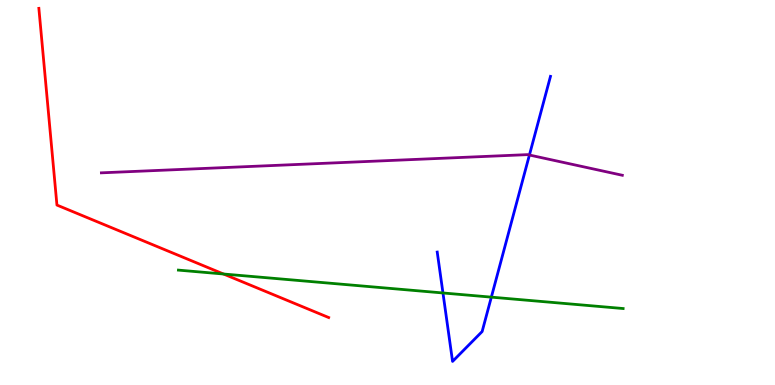[{'lines': ['blue', 'red'], 'intersections': []}, {'lines': ['green', 'red'], 'intersections': [{'x': 2.88, 'y': 2.88}]}, {'lines': ['purple', 'red'], 'intersections': []}, {'lines': ['blue', 'green'], 'intersections': [{'x': 5.72, 'y': 2.39}, {'x': 6.34, 'y': 2.28}]}, {'lines': ['blue', 'purple'], 'intersections': [{'x': 6.83, 'y': 5.97}]}, {'lines': ['green', 'purple'], 'intersections': []}]